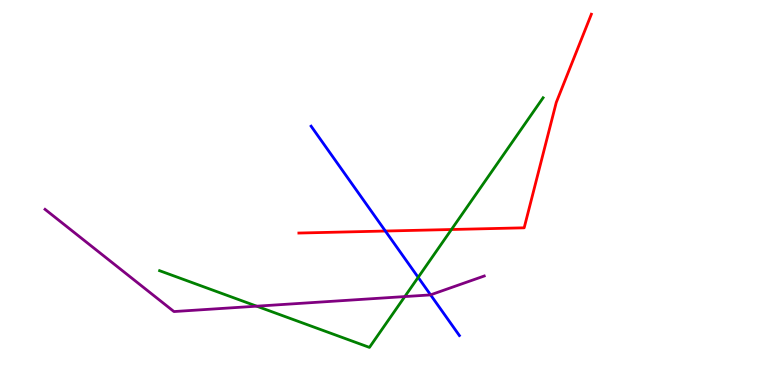[{'lines': ['blue', 'red'], 'intersections': [{'x': 4.97, 'y': 4.0}]}, {'lines': ['green', 'red'], 'intersections': [{'x': 5.83, 'y': 4.04}]}, {'lines': ['purple', 'red'], 'intersections': []}, {'lines': ['blue', 'green'], 'intersections': [{'x': 5.4, 'y': 2.8}]}, {'lines': ['blue', 'purple'], 'intersections': [{'x': 5.56, 'y': 2.34}]}, {'lines': ['green', 'purple'], 'intersections': [{'x': 3.31, 'y': 2.05}, {'x': 5.22, 'y': 2.3}]}]